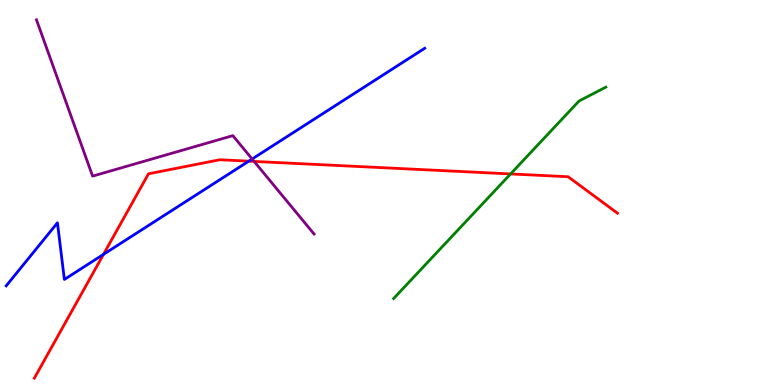[{'lines': ['blue', 'red'], 'intersections': [{'x': 1.34, 'y': 3.39}, {'x': 3.21, 'y': 5.81}]}, {'lines': ['green', 'red'], 'intersections': [{'x': 6.59, 'y': 5.48}]}, {'lines': ['purple', 'red'], 'intersections': [{'x': 3.28, 'y': 5.81}]}, {'lines': ['blue', 'green'], 'intersections': []}, {'lines': ['blue', 'purple'], 'intersections': [{'x': 3.25, 'y': 5.87}]}, {'lines': ['green', 'purple'], 'intersections': []}]